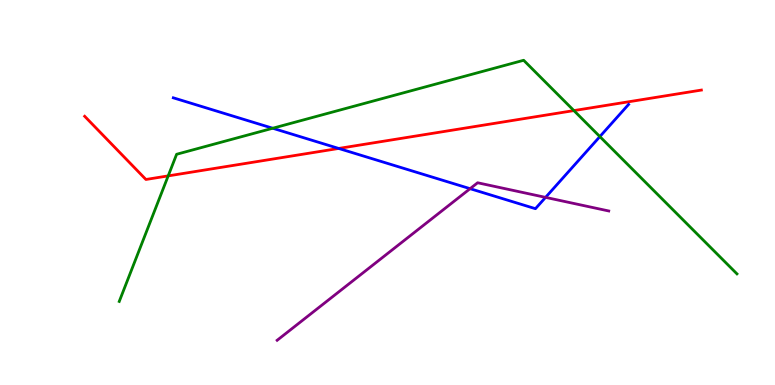[{'lines': ['blue', 'red'], 'intersections': [{'x': 4.37, 'y': 6.14}]}, {'lines': ['green', 'red'], 'intersections': [{'x': 2.17, 'y': 5.43}, {'x': 7.41, 'y': 7.13}]}, {'lines': ['purple', 'red'], 'intersections': []}, {'lines': ['blue', 'green'], 'intersections': [{'x': 3.52, 'y': 6.67}, {'x': 7.74, 'y': 6.45}]}, {'lines': ['blue', 'purple'], 'intersections': [{'x': 6.07, 'y': 5.1}, {'x': 7.04, 'y': 4.87}]}, {'lines': ['green', 'purple'], 'intersections': []}]